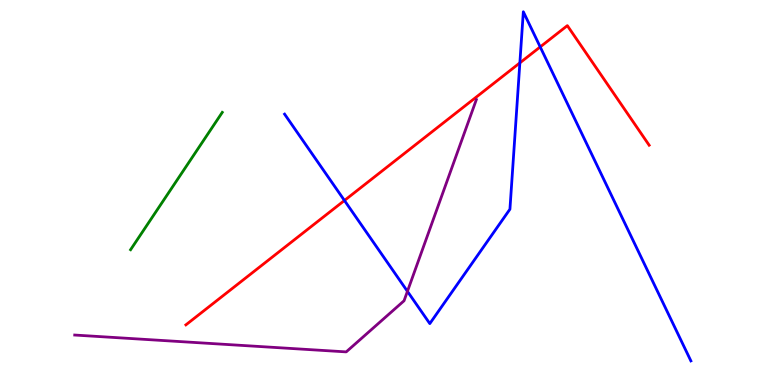[{'lines': ['blue', 'red'], 'intersections': [{'x': 4.44, 'y': 4.79}, {'x': 6.71, 'y': 8.37}, {'x': 6.97, 'y': 8.78}]}, {'lines': ['green', 'red'], 'intersections': []}, {'lines': ['purple', 'red'], 'intersections': []}, {'lines': ['blue', 'green'], 'intersections': []}, {'lines': ['blue', 'purple'], 'intersections': [{'x': 5.26, 'y': 2.43}]}, {'lines': ['green', 'purple'], 'intersections': []}]